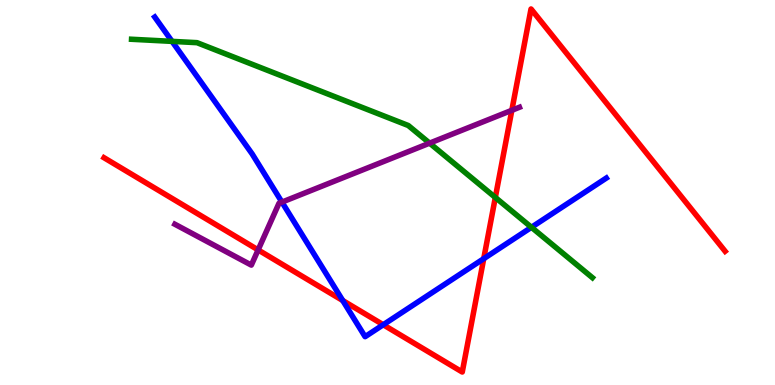[{'lines': ['blue', 'red'], 'intersections': [{'x': 4.42, 'y': 2.19}, {'x': 4.95, 'y': 1.56}, {'x': 6.24, 'y': 3.28}]}, {'lines': ['green', 'red'], 'intersections': [{'x': 6.39, 'y': 4.87}]}, {'lines': ['purple', 'red'], 'intersections': [{'x': 3.33, 'y': 3.51}, {'x': 6.6, 'y': 7.13}]}, {'lines': ['blue', 'green'], 'intersections': [{'x': 2.22, 'y': 8.93}, {'x': 6.86, 'y': 4.1}]}, {'lines': ['blue', 'purple'], 'intersections': [{'x': 3.64, 'y': 4.75}]}, {'lines': ['green', 'purple'], 'intersections': [{'x': 5.54, 'y': 6.28}]}]